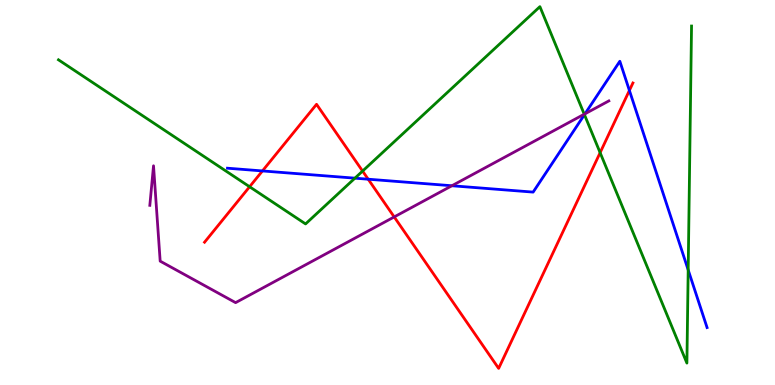[{'lines': ['blue', 'red'], 'intersections': [{'x': 3.39, 'y': 5.56}, {'x': 4.75, 'y': 5.35}, {'x': 8.12, 'y': 7.65}]}, {'lines': ['green', 'red'], 'intersections': [{'x': 3.22, 'y': 5.15}, {'x': 4.68, 'y': 5.56}, {'x': 7.74, 'y': 6.03}]}, {'lines': ['purple', 'red'], 'intersections': [{'x': 5.09, 'y': 4.37}]}, {'lines': ['blue', 'green'], 'intersections': [{'x': 4.58, 'y': 5.37}, {'x': 7.54, 'y': 7.02}, {'x': 8.88, 'y': 2.99}]}, {'lines': ['blue', 'purple'], 'intersections': [{'x': 5.83, 'y': 5.18}, {'x': 7.55, 'y': 7.04}]}, {'lines': ['green', 'purple'], 'intersections': [{'x': 7.54, 'y': 7.03}]}]